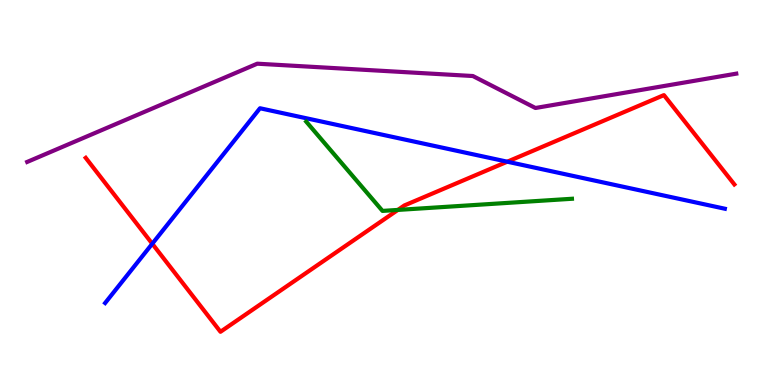[{'lines': ['blue', 'red'], 'intersections': [{'x': 1.96, 'y': 3.67}, {'x': 6.55, 'y': 5.8}]}, {'lines': ['green', 'red'], 'intersections': [{'x': 5.13, 'y': 4.55}]}, {'lines': ['purple', 'red'], 'intersections': []}, {'lines': ['blue', 'green'], 'intersections': []}, {'lines': ['blue', 'purple'], 'intersections': []}, {'lines': ['green', 'purple'], 'intersections': []}]